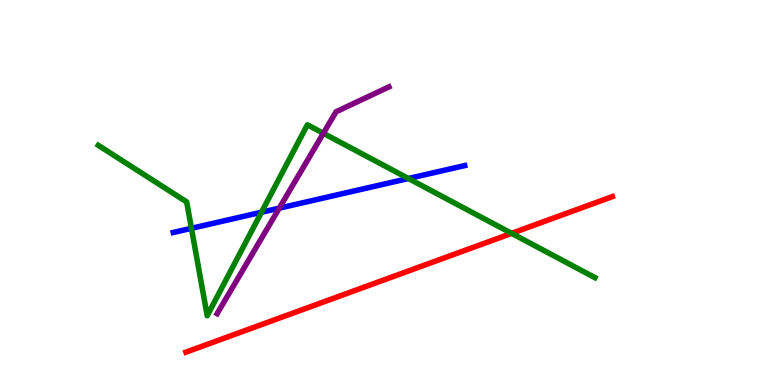[{'lines': ['blue', 'red'], 'intersections': []}, {'lines': ['green', 'red'], 'intersections': [{'x': 6.6, 'y': 3.94}]}, {'lines': ['purple', 'red'], 'intersections': []}, {'lines': ['blue', 'green'], 'intersections': [{'x': 2.47, 'y': 4.07}, {'x': 3.37, 'y': 4.49}, {'x': 5.27, 'y': 5.36}]}, {'lines': ['blue', 'purple'], 'intersections': [{'x': 3.6, 'y': 4.59}]}, {'lines': ['green', 'purple'], 'intersections': [{'x': 4.17, 'y': 6.54}]}]